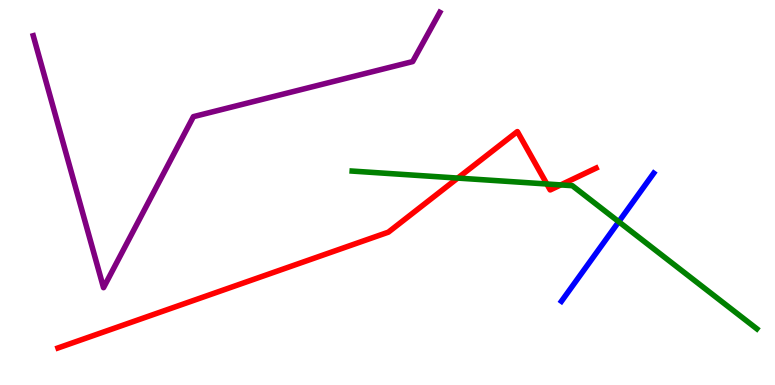[{'lines': ['blue', 'red'], 'intersections': []}, {'lines': ['green', 'red'], 'intersections': [{'x': 5.91, 'y': 5.37}, {'x': 7.06, 'y': 5.22}, {'x': 7.24, 'y': 5.2}]}, {'lines': ['purple', 'red'], 'intersections': []}, {'lines': ['blue', 'green'], 'intersections': [{'x': 7.98, 'y': 4.24}]}, {'lines': ['blue', 'purple'], 'intersections': []}, {'lines': ['green', 'purple'], 'intersections': []}]